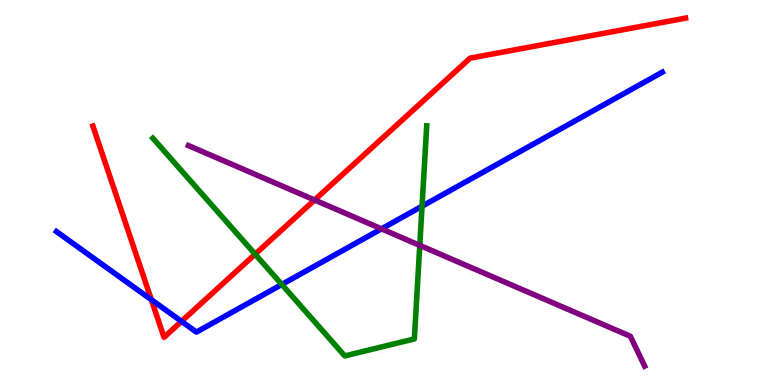[{'lines': ['blue', 'red'], 'intersections': [{'x': 1.95, 'y': 2.22}, {'x': 2.34, 'y': 1.65}]}, {'lines': ['green', 'red'], 'intersections': [{'x': 3.29, 'y': 3.4}]}, {'lines': ['purple', 'red'], 'intersections': [{'x': 4.06, 'y': 4.81}]}, {'lines': ['blue', 'green'], 'intersections': [{'x': 3.64, 'y': 2.61}, {'x': 5.45, 'y': 4.64}]}, {'lines': ['blue', 'purple'], 'intersections': [{'x': 4.92, 'y': 4.06}]}, {'lines': ['green', 'purple'], 'intersections': [{'x': 5.42, 'y': 3.63}]}]